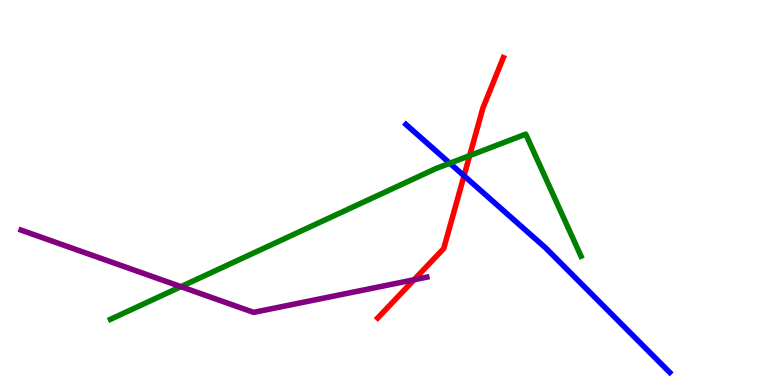[{'lines': ['blue', 'red'], 'intersections': [{'x': 5.99, 'y': 5.43}]}, {'lines': ['green', 'red'], 'intersections': [{'x': 6.06, 'y': 5.96}]}, {'lines': ['purple', 'red'], 'intersections': [{'x': 5.34, 'y': 2.73}]}, {'lines': ['blue', 'green'], 'intersections': [{'x': 5.8, 'y': 5.76}]}, {'lines': ['blue', 'purple'], 'intersections': []}, {'lines': ['green', 'purple'], 'intersections': [{'x': 2.33, 'y': 2.55}]}]